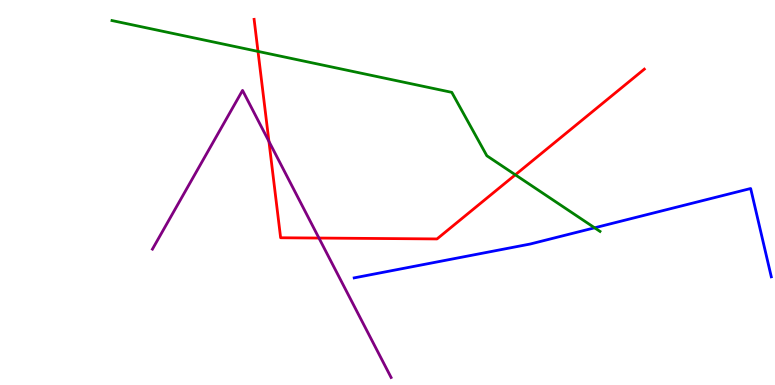[{'lines': ['blue', 'red'], 'intersections': []}, {'lines': ['green', 'red'], 'intersections': [{'x': 3.33, 'y': 8.66}, {'x': 6.65, 'y': 5.46}]}, {'lines': ['purple', 'red'], 'intersections': [{'x': 3.47, 'y': 6.33}, {'x': 4.12, 'y': 3.82}]}, {'lines': ['blue', 'green'], 'intersections': [{'x': 7.67, 'y': 4.08}]}, {'lines': ['blue', 'purple'], 'intersections': []}, {'lines': ['green', 'purple'], 'intersections': []}]